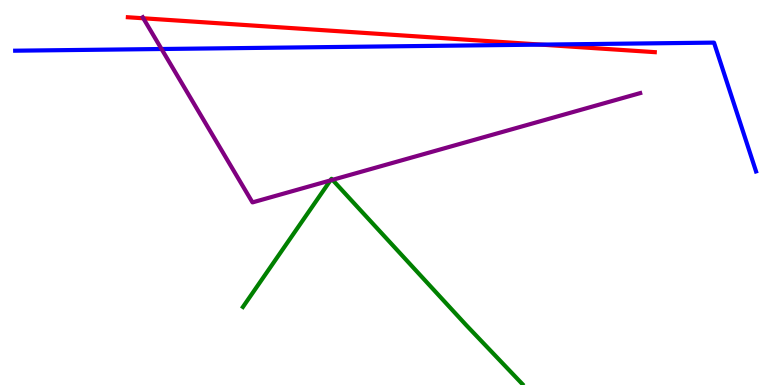[{'lines': ['blue', 'red'], 'intersections': [{'x': 6.98, 'y': 8.84}]}, {'lines': ['green', 'red'], 'intersections': []}, {'lines': ['purple', 'red'], 'intersections': [{'x': 1.85, 'y': 9.53}]}, {'lines': ['blue', 'green'], 'intersections': []}, {'lines': ['blue', 'purple'], 'intersections': [{'x': 2.08, 'y': 8.73}]}, {'lines': ['green', 'purple'], 'intersections': [{'x': 4.26, 'y': 5.31}, {'x': 4.29, 'y': 5.33}]}]